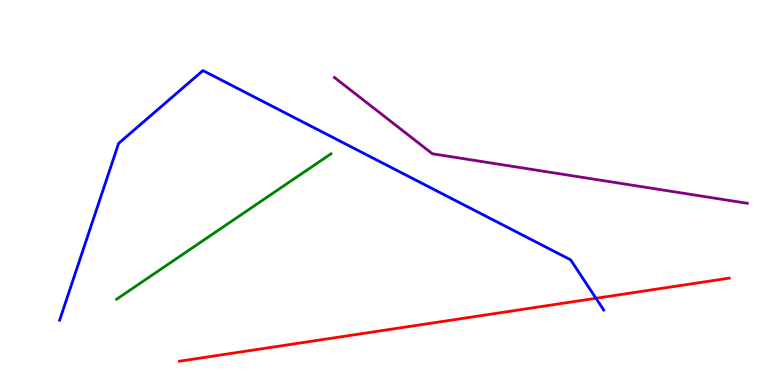[{'lines': ['blue', 'red'], 'intersections': [{'x': 7.69, 'y': 2.25}]}, {'lines': ['green', 'red'], 'intersections': []}, {'lines': ['purple', 'red'], 'intersections': []}, {'lines': ['blue', 'green'], 'intersections': []}, {'lines': ['blue', 'purple'], 'intersections': []}, {'lines': ['green', 'purple'], 'intersections': []}]